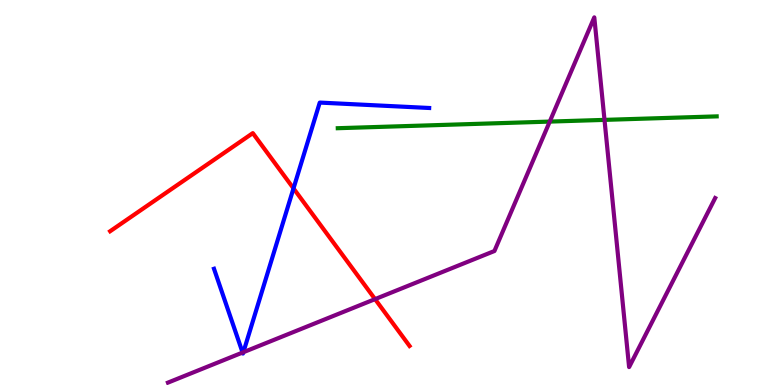[{'lines': ['blue', 'red'], 'intersections': [{'x': 3.79, 'y': 5.11}]}, {'lines': ['green', 'red'], 'intersections': []}, {'lines': ['purple', 'red'], 'intersections': [{'x': 4.84, 'y': 2.23}]}, {'lines': ['blue', 'green'], 'intersections': []}, {'lines': ['blue', 'purple'], 'intersections': [{'x': 3.13, 'y': 0.843}, {'x': 3.14, 'y': 0.852}]}, {'lines': ['green', 'purple'], 'intersections': [{'x': 7.09, 'y': 6.84}, {'x': 7.8, 'y': 6.89}]}]